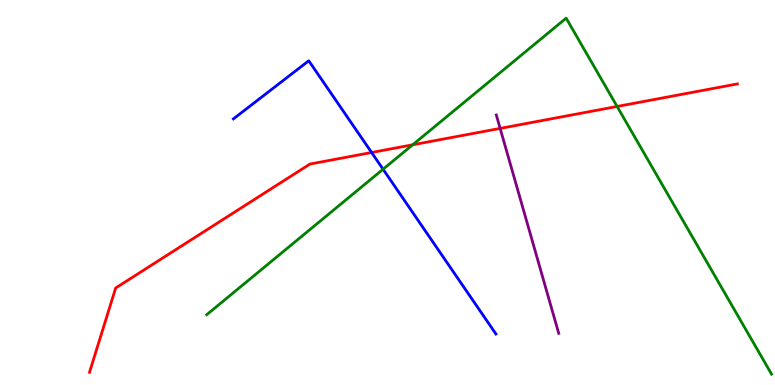[{'lines': ['blue', 'red'], 'intersections': [{'x': 4.79, 'y': 6.04}]}, {'lines': ['green', 'red'], 'intersections': [{'x': 5.32, 'y': 6.24}, {'x': 7.96, 'y': 7.23}]}, {'lines': ['purple', 'red'], 'intersections': [{'x': 6.45, 'y': 6.67}]}, {'lines': ['blue', 'green'], 'intersections': [{'x': 4.94, 'y': 5.6}]}, {'lines': ['blue', 'purple'], 'intersections': []}, {'lines': ['green', 'purple'], 'intersections': []}]